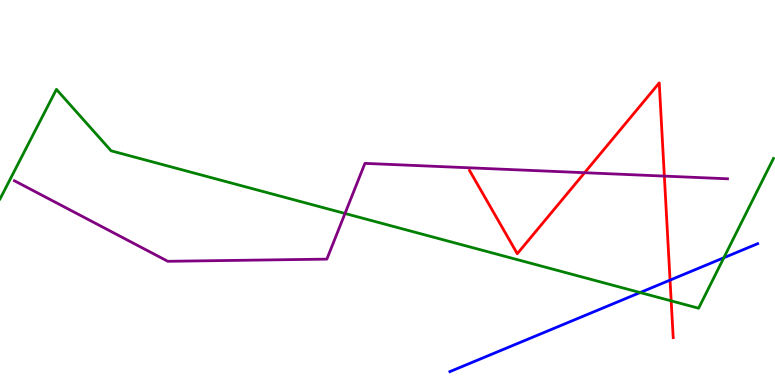[{'lines': ['blue', 'red'], 'intersections': [{'x': 8.65, 'y': 2.72}]}, {'lines': ['green', 'red'], 'intersections': [{'x': 8.66, 'y': 2.19}]}, {'lines': ['purple', 'red'], 'intersections': [{'x': 7.54, 'y': 5.51}, {'x': 8.57, 'y': 5.43}]}, {'lines': ['blue', 'green'], 'intersections': [{'x': 8.26, 'y': 2.4}, {'x': 9.34, 'y': 3.31}]}, {'lines': ['blue', 'purple'], 'intersections': []}, {'lines': ['green', 'purple'], 'intersections': [{'x': 4.45, 'y': 4.46}]}]